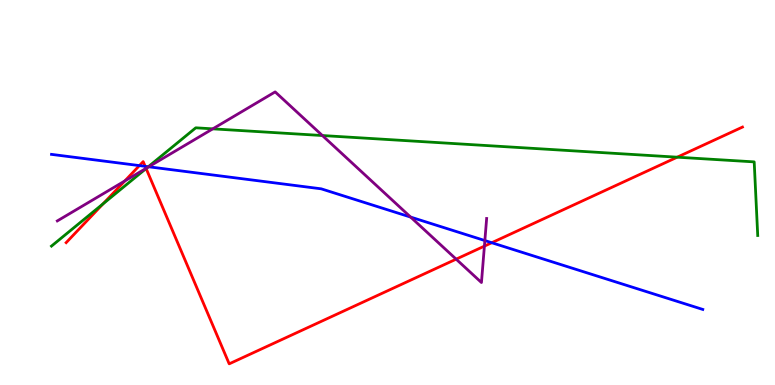[{'lines': ['blue', 'red'], 'intersections': [{'x': 1.8, 'y': 5.7}, {'x': 1.87, 'y': 5.68}, {'x': 6.35, 'y': 3.7}]}, {'lines': ['green', 'red'], 'intersections': [{'x': 1.33, 'y': 4.71}, {'x': 1.89, 'y': 5.62}, {'x': 8.74, 'y': 5.92}]}, {'lines': ['purple', 'red'], 'intersections': [{'x': 1.61, 'y': 5.3}, {'x': 1.88, 'y': 5.63}, {'x': 5.89, 'y': 3.27}, {'x': 6.25, 'y': 3.61}]}, {'lines': ['blue', 'green'], 'intersections': [{'x': 1.91, 'y': 5.67}]}, {'lines': ['blue', 'purple'], 'intersections': [{'x': 1.92, 'y': 5.67}, {'x': 5.3, 'y': 4.36}, {'x': 6.26, 'y': 3.75}]}, {'lines': ['green', 'purple'], 'intersections': [{'x': 1.9, 'y': 5.64}, {'x': 2.75, 'y': 6.65}, {'x': 4.16, 'y': 6.48}]}]